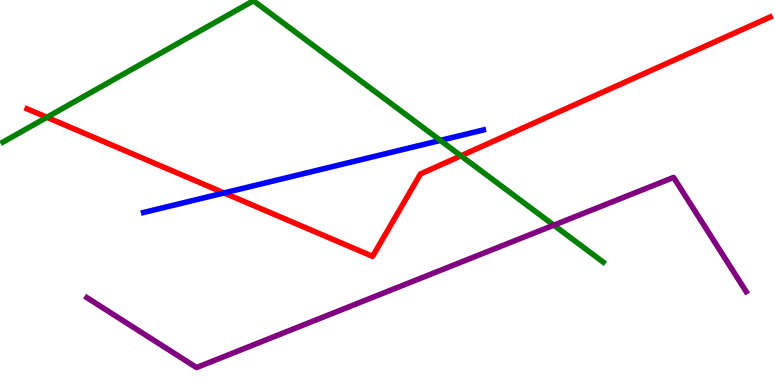[{'lines': ['blue', 'red'], 'intersections': [{'x': 2.89, 'y': 4.99}]}, {'lines': ['green', 'red'], 'intersections': [{'x': 0.605, 'y': 6.95}, {'x': 5.95, 'y': 5.95}]}, {'lines': ['purple', 'red'], 'intersections': []}, {'lines': ['blue', 'green'], 'intersections': [{'x': 5.68, 'y': 6.35}]}, {'lines': ['blue', 'purple'], 'intersections': []}, {'lines': ['green', 'purple'], 'intersections': [{'x': 7.15, 'y': 4.15}]}]